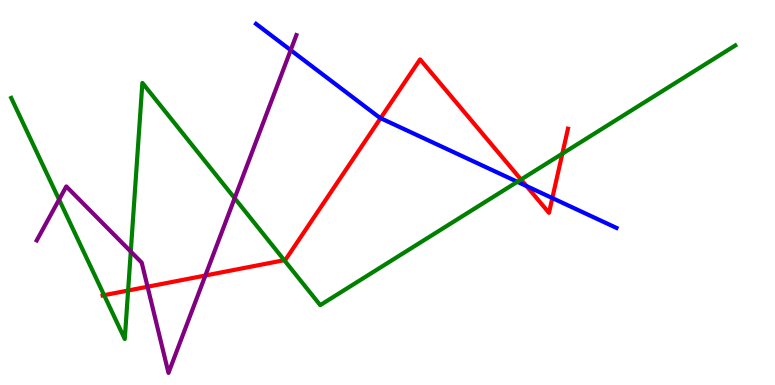[{'lines': ['blue', 'red'], 'intersections': [{'x': 4.91, 'y': 6.93}, {'x': 6.79, 'y': 5.17}, {'x': 7.13, 'y': 4.86}]}, {'lines': ['green', 'red'], 'intersections': [{'x': 1.34, 'y': 2.33}, {'x': 1.65, 'y': 2.45}, {'x': 3.67, 'y': 3.24}, {'x': 6.72, 'y': 5.34}, {'x': 7.26, 'y': 6.01}]}, {'lines': ['purple', 'red'], 'intersections': [{'x': 1.9, 'y': 2.55}, {'x': 2.65, 'y': 2.84}]}, {'lines': ['blue', 'green'], 'intersections': [{'x': 6.68, 'y': 5.28}]}, {'lines': ['blue', 'purple'], 'intersections': [{'x': 3.75, 'y': 8.7}]}, {'lines': ['green', 'purple'], 'intersections': [{'x': 0.762, 'y': 4.82}, {'x': 1.69, 'y': 3.47}, {'x': 3.03, 'y': 4.85}]}]